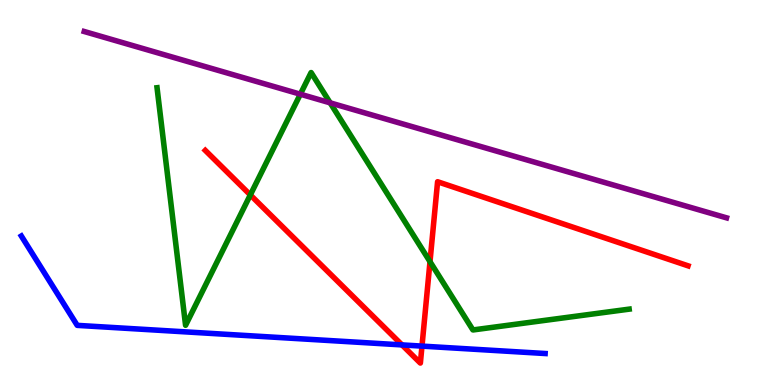[{'lines': ['blue', 'red'], 'intersections': [{'x': 5.19, 'y': 1.04}, {'x': 5.44, 'y': 1.01}]}, {'lines': ['green', 'red'], 'intersections': [{'x': 3.23, 'y': 4.94}, {'x': 5.55, 'y': 3.2}]}, {'lines': ['purple', 'red'], 'intersections': []}, {'lines': ['blue', 'green'], 'intersections': []}, {'lines': ['blue', 'purple'], 'intersections': []}, {'lines': ['green', 'purple'], 'intersections': [{'x': 3.88, 'y': 7.55}, {'x': 4.26, 'y': 7.33}]}]